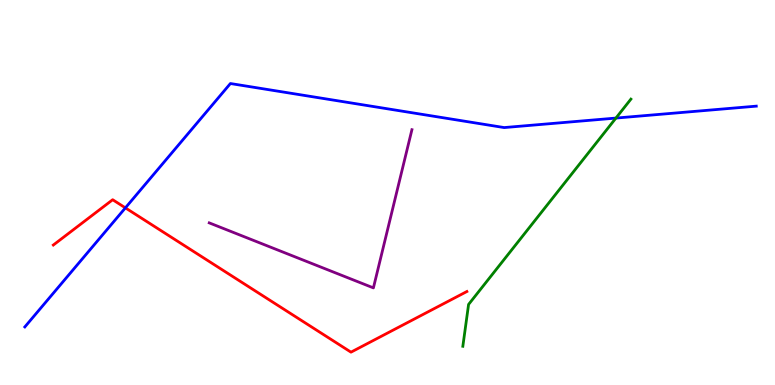[{'lines': ['blue', 'red'], 'intersections': [{'x': 1.62, 'y': 4.6}]}, {'lines': ['green', 'red'], 'intersections': []}, {'lines': ['purple', 'red'], 'intersections': []}, {'lines': ['blue', 'green'], 'intersections': [{'x': 7.95, 'y': 6.93}]}, {'lines': ['blue', 'purple'], 'intersections': []}, {'lines': ['green', 'purple'], 'intersections': []}]